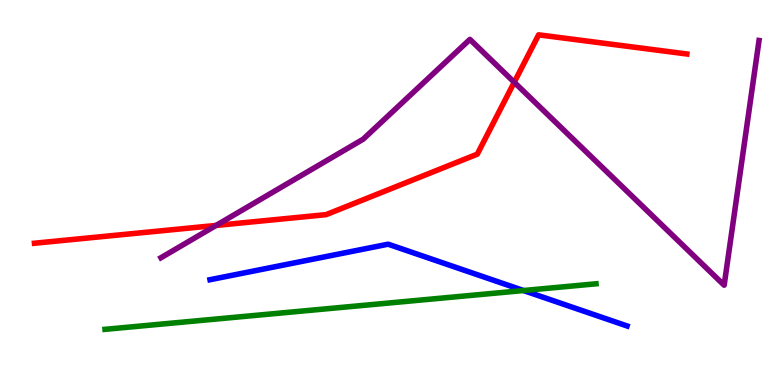[{'lines': ['blue', 'red'], 'intersections': []}, {'lines': ['green', 'red'], 'intersections': []}, {'lines': ['purple', 'red'], 'intersections': [{'x': 2.79, 'y': 4.14}, {'x': 6.64, 'y': 7.86}]}, {'lines': ['blue', 'green'], 'intersections': [{'x': 6.75, 'y': 2.45}]}, {'lines': ['blue', 'purple'], 'intersections': []}, {'lines': ['green', 'purple'], 'intersections': []}]